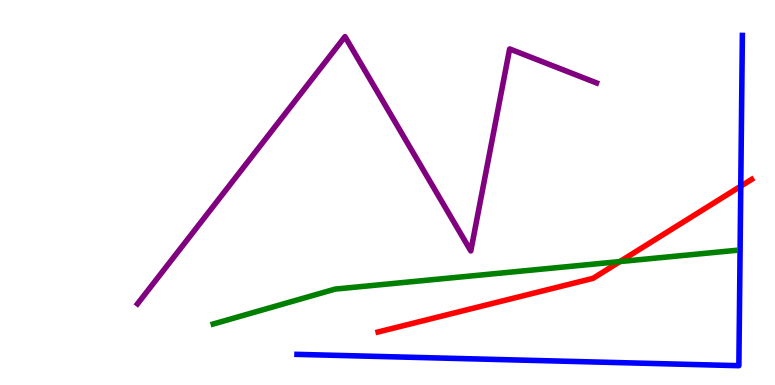[{'lines': ['blue', 'red'], 'intersections': [{'x': 9.56, 'y': 5.16}]}, {'lines': ['green', 'red'], 'intersections': [{'x': 8.0, 'y': 3.21}]}, {'lines': ['purple', 'red'], 'intersections': []}, {'lines': ['blue', 'green'], 'intersections': []}, {'lines': ['blue', 'purple'], 'intersections': []}, {'lines': ['green', 'purple'], 'intersections': []}]